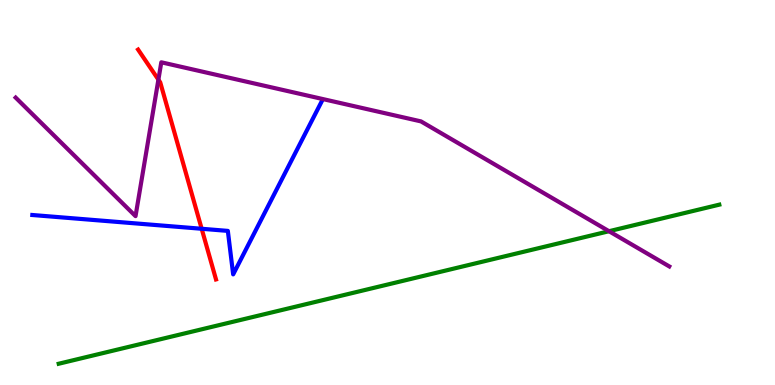[{'lines': ['blue', 'red'], 'intersections': [{'x': 2.6, 'y': 4.06}]}, {'lines': ['green', 'red'], 'intersections': []}, {'lines': ['purple', 'red'], 'intersections': [{'x': 2.04, 'y': 7.93}]}, {'lines': ['blue', 'green'], 'intersections': []}, {'lines': ['blue', 'purple'], 'intersections': []}, {'lines': ['green', 'purple'], 'intersections': [{'x': 7.86, 'y': 3.99}]}]